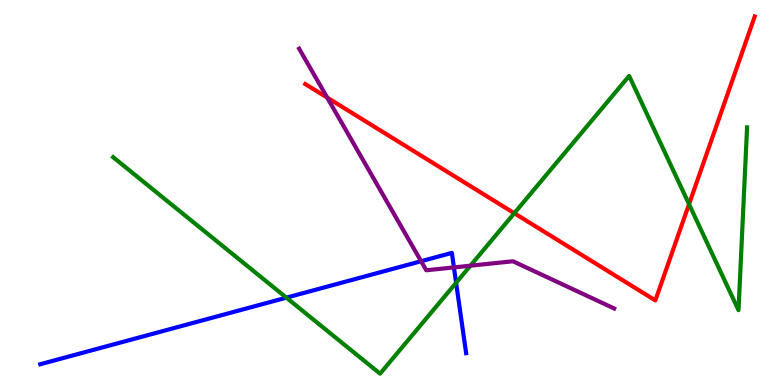[{'lines': ['blue', 'red'], 'intersections': []}, {'lines': ['green', 'red'], 'intersections': [{'x': 6.64, 'y': 4.46}, {'x': 8.89, 'y': 4.7}]}, {'lines': ['purple', 'red'], 'intersections': [{'x': 4.22, 'y': 7.46}]}, {'lines': ['blue', 'green'], 'intersections': [{'x': 3.7, 'y': 2.27}, {'x': 5.89, 'y': 2.66}]}, {'lines': ['blue', 'purple'], 'intersections': [{'x': 5.43, 'y': 3.22}, {'x': 5.86, 'y': 3.05}]}, {'lines': ['green', 'purple'], 'intersections': [{'x': 6.07, 'y': 3.1}]}]